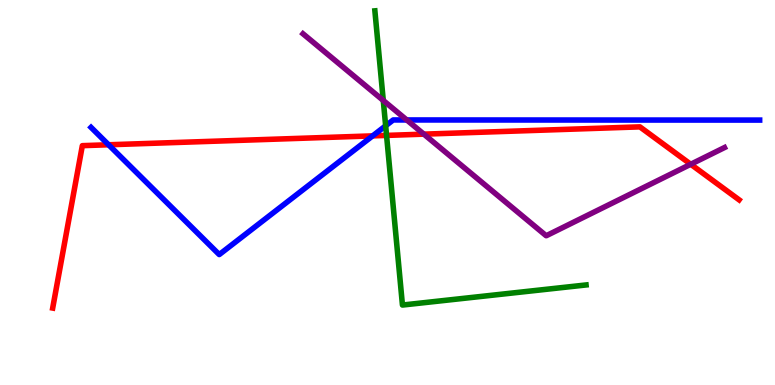[{'lines': ['blue', 'red'], 'intersections': [{'x': 1.4, 'y': 6.24}, {'x': 4.81, 'y': 6.47}]}, {'lines': ['green', 'red'], 'intersections': [{'x': 4.99, 'y': 6.48}]}, {'lines': ['purple', 'red'], 'intersections': [{'x': 5.47, 'y': 6.52}, {'x': 8.91, 'y': 5.73}]}, {'lines': ['blue', 'green'], 'intersections': [{'x': 4.98, 'y': 6.73}]}, {'lines': ['blue', 'purple'], 'intersections': [{'x': 5.25, 'y': 6.88}]}, {'lines': ['green', 'purple'], 'intersections': [{'x': 4.95, 'y': 7.39}]}]